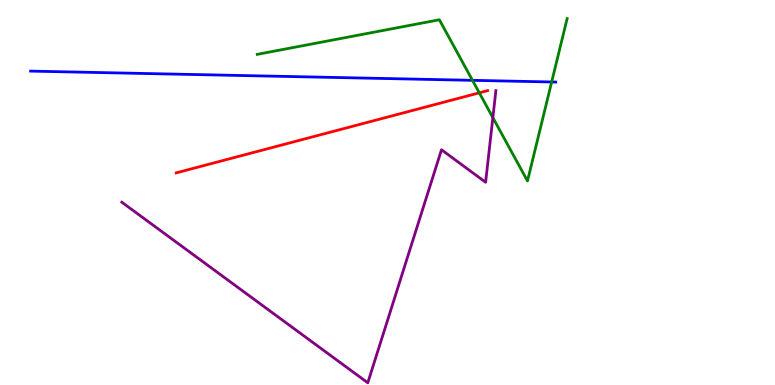[{'lines': ['blue', 'red'], 'intersections': []}, {'lines': ['green', 'red'], 'intersections': [{'x': 6.18, 'y': 7.59}]}, {'lines': ['purple', 'red'], 'intersections': []}, {'lines': ['blue', 'green'], 'intersections': [{'x': 6.1, 'y': 7.91}, {'x': 7.12, 'y': 7.87}]}, {'lines': ['blue', 'purple'], 'intersections': []}, {'lines': ['green', 'purple'], 'intersections': [{'x': 6.36, 'y': 6.95}]}]